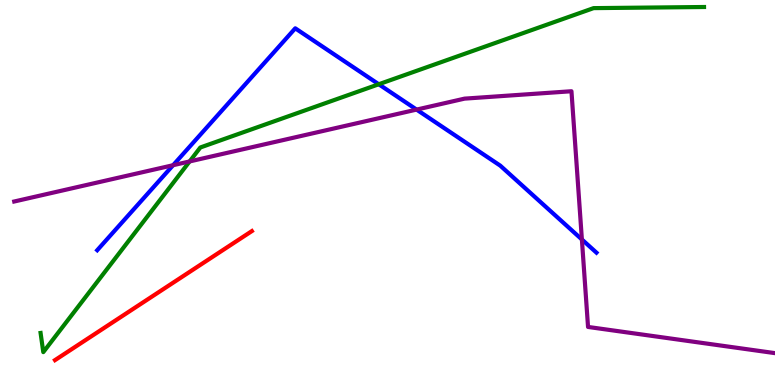[{'lines': ['blue', 'red'], 'intersections': []}, {'lines': ['green', 'red'], 'intersections': []}, {'lines': ['purple', 'red'], 'intersections': []}, {'lines': ['blue', 'green'], 'intersections': [{'x': 4.89, 'y': 7.81}]}, {'lines': ['blue', 'purple'], 'intersections': [{'x': 2.23, 'y': 5.71}, {'x': 5.38, 'y': 7.15}, {'x': 7.51, 'y': 3.78}]}, {'lines': ['green', 'purple'], 'intersections': [{'x': 2.45, 'y': 5.81}]}]